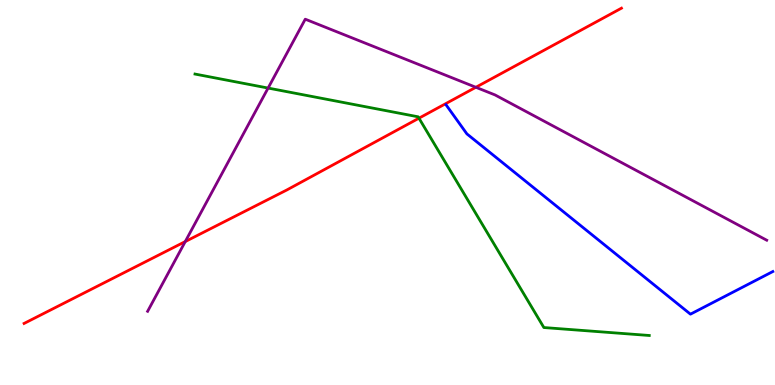[{'lines': ['blue', 'red'], 'intersections': []}, {'lines': ['green', 'red'], 'intersections': [{'x': 5.41, 'y': 6.93}]}, {'lines': ['purple', 'red'], 'intersections': [{'x': 2.39, 'y': 3.73}, {'x': 6.14, 'y': 7.73}]}, {'lines': ['blue', 'green'], 'intersections': []}, {'lines': ['blue', 'purple'], 'intersections': []}, {'lines': ['green', 'purple'], 'intersections': [{'x': 3.46, 'y': 7.71}]}]